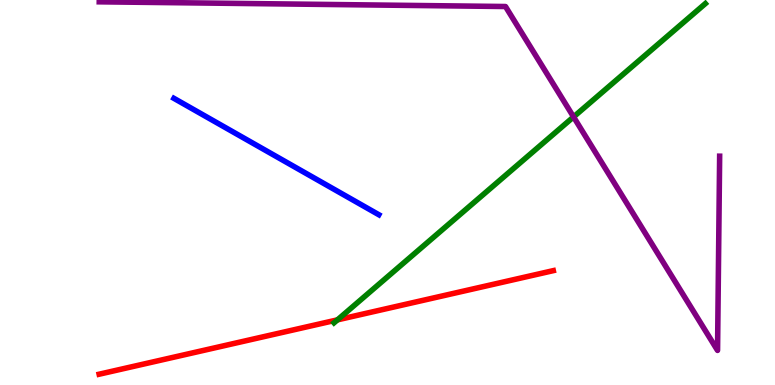[{'lines': ['blue', 'red'], 'intersections': []}, {'lines': ['green', 'red'], 'intersections': [{'x': 4.35, 'y': 1.69}]}, {'lines': ['purple', 'red'], 'intersections': []}, {'lines': ['blue', 'green'], 'intersections': []}, {'lines': ['blue', 'purple'], 'intersections': []}, {'lines': ['green', 'purple'], 'intersections': [{'x': 7.4, 'y': 6.96}]}]